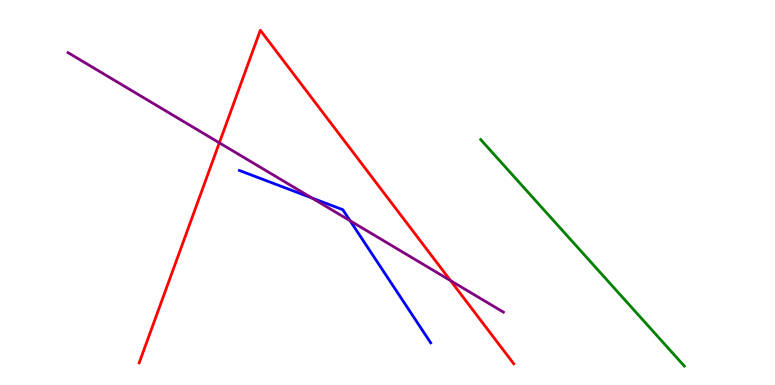[{'lines': ['blue', 'red'], 'intersections': []}, {'lines': ['green', 'red'], 'intersections': []}, {'lines': ['purple', 'red'], 'intersections': [{'x': 2.83, 'y': 6.29}, {'x': 5.81, 'y': 2.71}]}, {'lines': ['blue', 'green'], 'intersections': []}, {'lines': ['blue', 'purple'], 'intersections': [{'x': 4.02, 'y': 4.86}, {'x': 4.52, 'y': 4.27}]}, {'lines': ['green', 'purple'], 'intersections': []}]